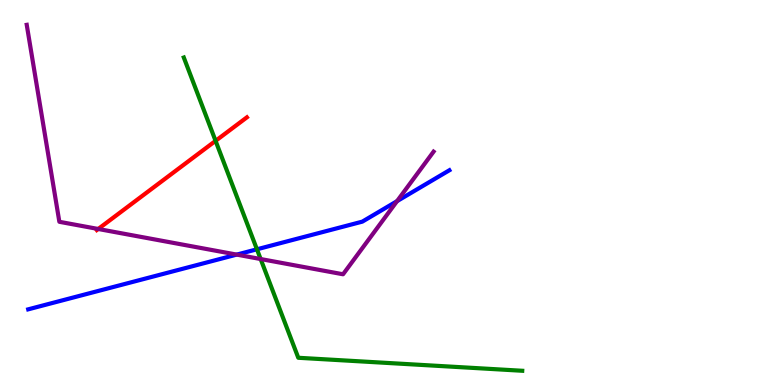[{'lines': ['blue', 'red'], 'intersections': []}, {'lines': ['green', 'red'], 'intersections': [{'x': 2.78, 'y': 6.34}]}, {'lines': ['purple', 'red'], 'intersections': [{'x': 1.27, 'y': 4.05}]}, {'lines': ['blue', 'green'], 'intersections': [{'x': 3.32, 'y': 3.52}]}, {'lines': ['blue', 'purple'], 'intersections': [{'x': 3.05, 'y': 3.39}, {'x': 5.12, 'y': 4.78}]}, {'lines': ['green', 'purple'], 'intersections': [{'x': 3.36, 'y': 3.27}]}]